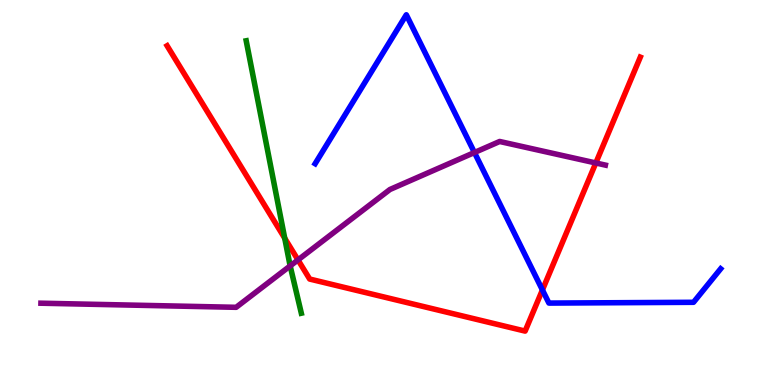[{'lines': ['blue', 'red'], 'intersections': [{'x': 7.0, 'y': 2.47}]}, {'lines': ['green', 'red'], 'intersections': [{'x': 3.67, 'y': 3.81}]}, {'lines': ['purple', 'red'], 'intersections': [{'x': 3.85, 'y': 3.25}, {'x': 7.69, 'y': 5.77}]}, {'lines': ['blue', 'green'], 'intersections': []}, {'lines': ['blue', 'purple'], 'intersections': [{'x': 6.12, 'y': 6.04}]}, {'lines': ['green', 'purple'], 'intersections': [{'x': 3.74, 'y': 3.09}]}]